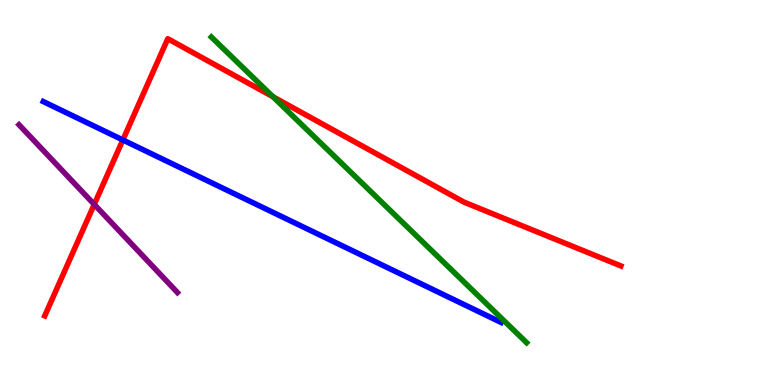[{'lines': ['blue', 'red'], 'intersections': [{'x': 1.59, 'y': 6.36}]}, {'lines': ['green', 'red'], 'intersections': [{'x': 3.52, 'y': 7.49}]}, {'lines': ['purple', 'red'], 'intersections': [{'x': 1.22, 'y': 4.69}]}, {'lines': ['blue', 'green'], 'intersections': []}, {'lines': ['blue', 'purple'], 'intersections': []}, {'lines': ['green', 'purple'], 'intersections': []}]